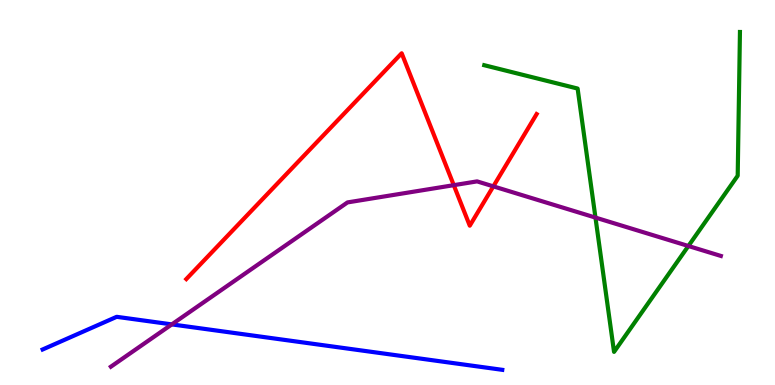[{'lines': ['blue', 'red'], 'intersections': []}, {'lines': ['green', 'red'], 'intersections': []}, {'lines': ['purple', 'red'], 'intersections': [{'x': 5.86, 'y': 5.19}, {'x': 6.37, 'y': 5.16}]}, {'lines': ['blue', 'green'], 'intersections': []}, {'lines': ['blue', 'purple'], 'intersections': [{'x': 2.22, 'y': 1.57}]}, {'lines': ['green', 'purple'], 'intersections': [{'x': 7.68, 'y': 4.35}, {'x': 8.88, 'y': 3.61}]}]